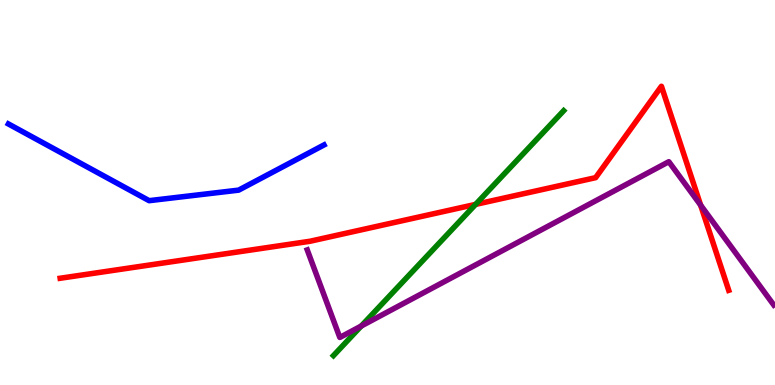[{'lines': ['blue', 'red'], 'intersections': []}, {'lines': ['green', 'red'], 'intersections': [{'x': 6.14, 'y': 4.69}]}, {'lines': ['purple', 'red'], 'intersections': [{'x': 9.04, 'y': 4.67}]}, {'lines': ['blue', 'green'], 'intersections': []}, {'lines': ['blue', 'purple'], 'intersections': []}, {'lines': ['green', 'purple'], 'intersections': [{'x': 4.66, 'y': 1.53}]}]